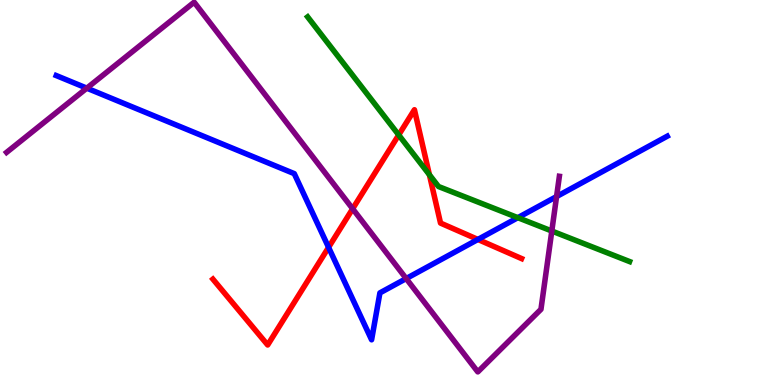[{'lines': ['blue', 'red'], 'intersections': [{'x': 4.24, 'y': 3.57}, {'x': 6.17, 'y': 3.78}]}, {'lines': ['green', 'red'], 'intersections': [{'x': 5.14, 'y': 6.49}, {'x': 5.54, 'y': 5.46}]}, {'lines': ['purple', 'red'], 'intersections': [{'x': 4.55, 'y': 4.58}]}, {'lines': ['blue', 'green'], 'intersections': [{'x': 6.68, 'y': 4.35}]}, {'lines': ['blue', 'purple'], 'intersections': [{'x': 1.12, 'y': 7.71}, {'x': 5.24, 'y': 2.76}, {'x': 7.18, 'y': 4.89}]}, {'lines': ['green', 'purple'], 'intersections': [{'x': 7.12, 'y': 4.0}]}]